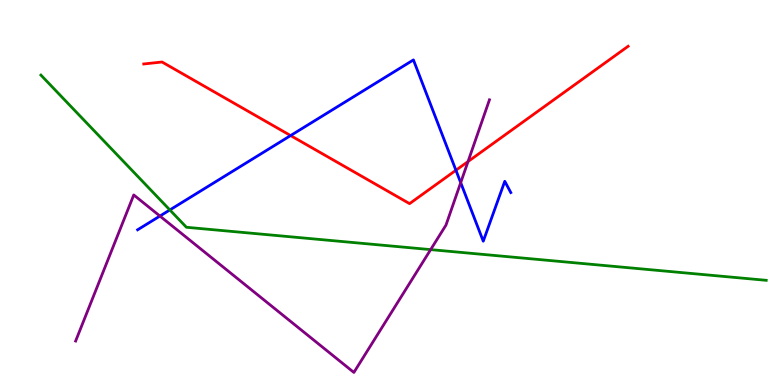[{'lines': ['blue', 'red'], 'intersections': [{'x': 3.75, 'y': 6.48}, {'x': 5.88, 'y': 5.58}]}, {'lines': ['green', 'red'], 'intersections': []}, {'lines': ['purple', 'red'], 'intersections': [{'x': 6.04, 'y': 5.8}]}, {'lines': ['blue', 'green'], 'intersections': [{'x': 2.19, 'y': 4.55}]}, {'lines': ['blue', 'purple'], 'intersections': [{'x': 2.06, 'y': 4.39}, {'x': 5.94, 'y': 5.26}]}, {'lines': ['green', 'purple'], 'intersections': [{'x': 5.56, 'y': 3.52}]}]